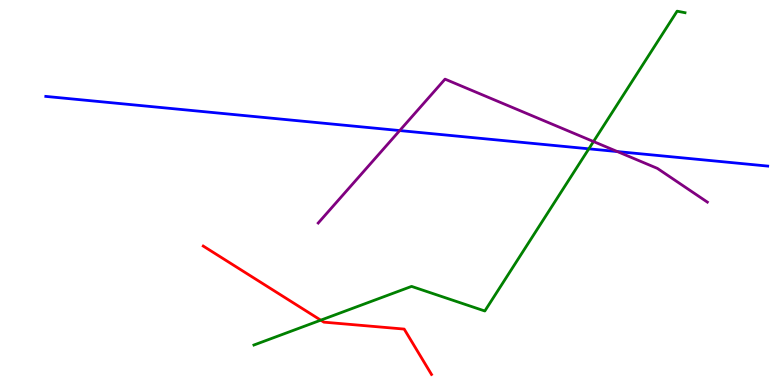[{'lines': ['blue', 'red'], 'intersections': []}, {'lines': ['green', 'red'], 'intersections': [{'x': 4.14, 'y': 1.68}]}, {'lines': ['purple', 'red'], 'intersections': []}, {'lines': ['blue', 'green'], 'intersections': [{'x': 7.6, 'y': 6.13}]}, {'lines': ['blue', 'purple'], 'intersections': [{'x': 5.16, 'y': 6.61}, {'x': 7.97, 'y': 6.06}]}, {'lines': ['green', 'purple'], 'intersections': [{'x': 7.66, 'y': 6.32}]}]